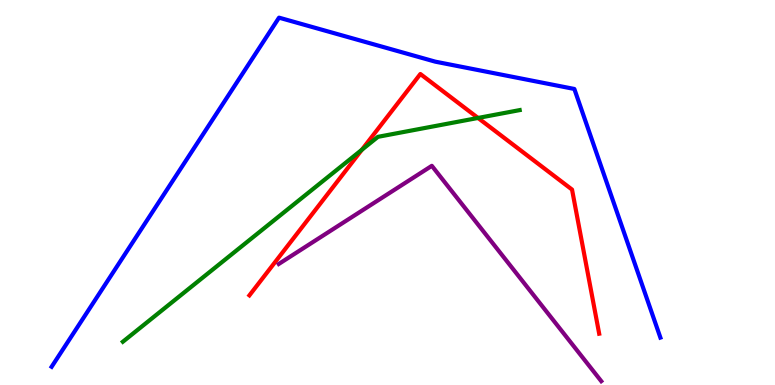[{'lines': ['blue', 'red'], 'intersections': []}, {'lines': ['green', 'red'], 'intersections': [{'x': 4.67, 'y': 6.11}, {'x': 6.17, 'y': 6.94}]}, {'lines': ['purple', 'red'], 'intersections': []}, {'lines': ['blue', 'green'], 'intersections': []}, {'lines': ['blue', 'purple'], 'intersections': []}, {'lines': ['green', 'purple'], 'intersections': []}]